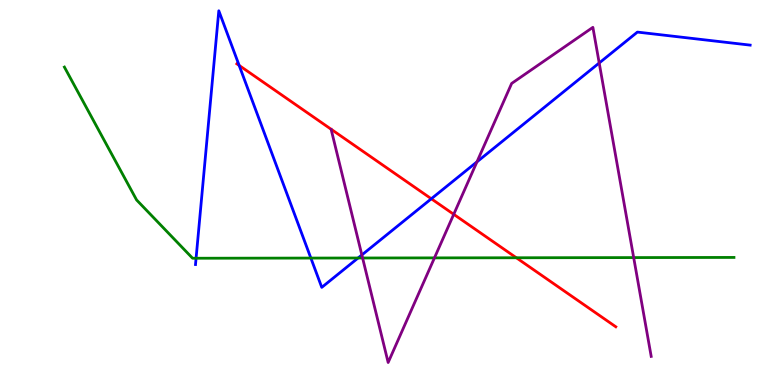[{'lines': ['blue', 'red'], 'intersections': [{'x': 3.09, 'y': 8.3}, {'x': 5.57, 'y': 4.84}]}, {'lines': ['green', 'red'], 'intersections': [{'x': 6.66, 'y': 3.3}]}, {'lines': ['purple', 'red'], 'intersections': [{'x': 5.85, 'y': 4.43}]}, {'lines': ['blue', 'green'], 'intersections': [{'x': 2.53, 'y': 3.29}, {'x': 4.01, 'y': 3.3}, {'x': 4.62, 'y': 3.3}]}, {'lines': ['blue', 'purple'], 'intersections': [{'x': 4.67, 'y': 3.38}, {'x': 6.15, 'y': 5.8}, {'x': 7.73, 'y': 8.36}]}, {'lines': ['green', 'purple'], 'intersections': [{'x': 4.68, 'y': 3.3}, {'x': 5.61, 'y': 3.3}, {'x': 8.18, 'y': 3.31}]}]